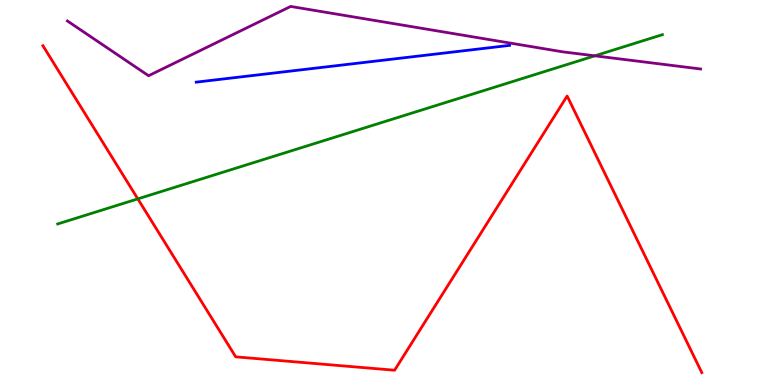[{'lines': ['blue', 'red'], 'intersections': []}, {'lines': ['green', 'red'], 'intersections': [{'x': 1.78, 'y': 4.83}]}, {'lines': ['purple', 'red'], 'intersections': []}, {'lines': ['blue', 'green'], 'intersections': []}, {'lines': ['blue', 'purple'], 'intersections': []}, {'lines': ['green', 'purple'], 'intersections': [{'x': 7.68, 'y': 8.55}]}]